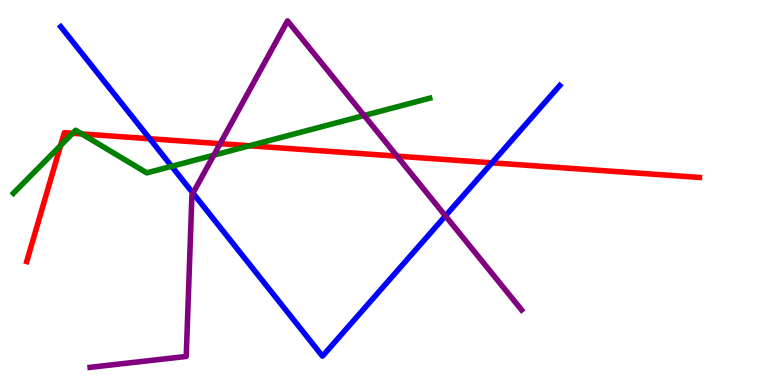[{'lines': ['blue', 'red'], 'intersections': [{'x': 1.93, 'y': 6.4}, {'x': 6.35, 'y': 5.77}]}, {'lines': ['green', 'red'], 'intersections': [{'x': 0.782, 'y': 6.22}, {'x': 0.937, 'y': 6.54}, {'x': 1.06, 'y': 6.52}, {'x': 3.22, 'y': 6.21}]}, {'lines': ['purple', 'red'], 'intersections': [{'x': 2.84, 'y': 6.27}, {'x': 5.12, 'y': 5.94}]}, {'lines': ['blue', 'green'], 'intersections': [{'x': 2.21, 'y': 5.68}]}, {'lines': ['blue', 'purple'], 'intersections': [{'x': 2.49, 'y': 4.98}, {'x': 5.75, 'y': 4.39}]}, {'lines': ['green', 'purple'], 'intersections': [{'x': 2.76, 'y': 5.97}, {'x': 4.7, 'y': 7.0}]}]